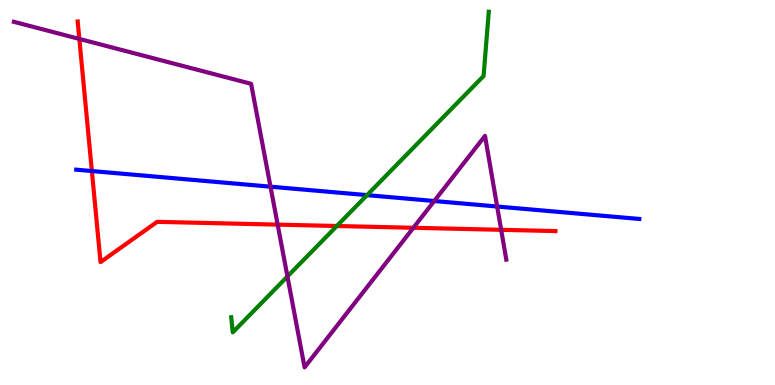[{'lines': ['blue', 'red'], 'intersections': [{'x': 1.19, 'y': 5.56}]}, {'lines': ['green', 'red'], 'intersections': [{'x': 4.35, 'y': 4.13}]}, {'lines': ['purple', 'red'], 'intersections': [{'x': 1.02, 'y': 8.99}, {'x': 3.58, 'y': 4.17}, {'x': 5.33, 'y': 4.08}, {'x': 6.47, 'y': 4.03}]}, {'lines': ['blue', 'green'], 'intersections': [{'x': 4.74, 'y': 4.93}]}, {'lines': ['blue', 'purple'], 'intersections': [{'x': 3.49, 'y': 5.15}, {'x': 5.6, 'y': 4.78}, {'x': 6.41, 'y': 4.64}]}, {'lines': ['green', 'purple'], 'intersections': [{'x': 3.71, 'y': 2.82}]}]